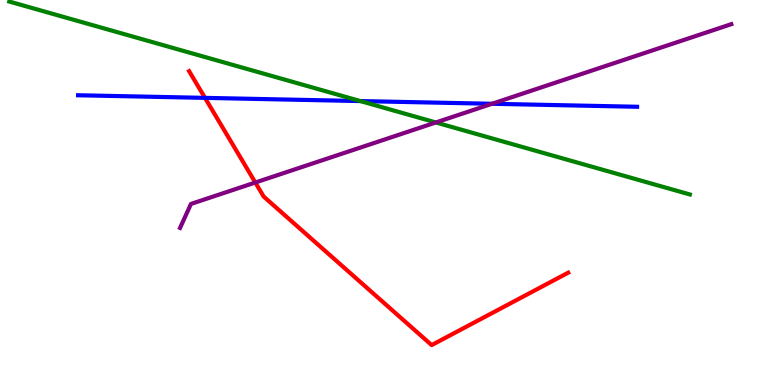[{'lines': ['blue', 'red'], 'intersections': [{'x': 2.65, 'y': 7.46}]}, {'lines': ['green', 'red'], 'intersections': []}, {'lines': ['purple', 'red'], 'intersections': [{'x': 3.29, 'y': 5.26}]}, {'lines': ['blue', 'green'], 'intersections': [{'x': 4.65, 'y': 7.37}]}, {'lines': ['blue', 'purple'], 'intersections': [{'x': 6.35, 'y': 7.3}]}, {'lines': ['green', 'purple'], 'intersections': [{'x': 5.62, 'y': 6.82}]}]